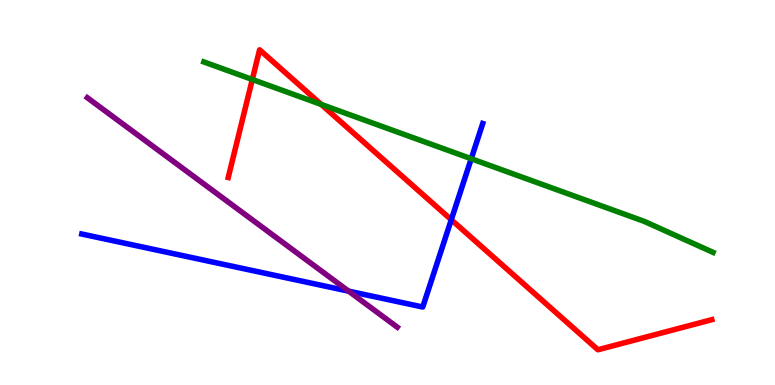[{'lines': ['blue', 'red'], 'intersections': [{'x': 5.82, 'y': 4.29}]}, {'lines': ['green', 'red'], 'intersections': [{'x': 3.26, 'y': 7.94}, {'x': 4.14, 'y': 7.29}]}, {'lines': ['purple', 'red'], 'intersections': []}, {'lines': ['blue', 'green'], 'intersections': [{'x': 6.08, 'y': 5.88}]}, {'lines': ['blue', 'purple'], 'intersections': [{'x': 4.5, 'y': 2.44}]}, {'lines': ['green', 'purple'], 'intersections': []}]